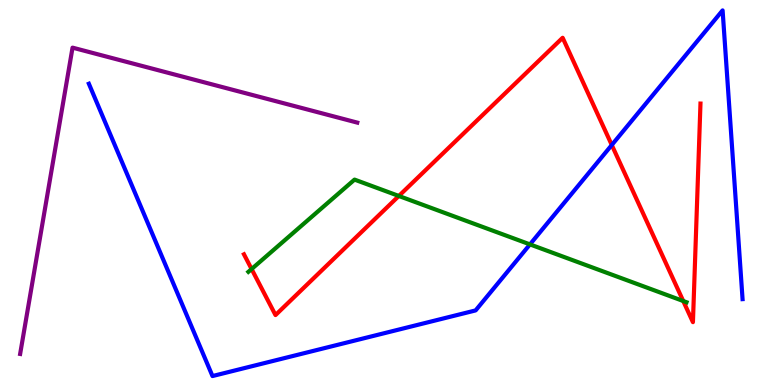[{'lines': ['blue', 'red'], 'intersections': [{'x': 7.89, 'y': 6.23}]}, {'lines': ['green', 'red'], 'intersections': [{'x': 3.25, 'y': 3.01}, {'x': 5.15, 'y': 4.91}, {'x': 8.82, 'y': 2.18}]}, {'lines': ['purple', 'red'], 'intersections': []}, {'lines': ['blue', 'green'], 'intersections': [{'x': 6.84, 'y': 3.65}]}, {'lines': ['blue', 'purple'], 'intersections': []}, {'lines': ['green', 'purple'], 'intersections': []}]